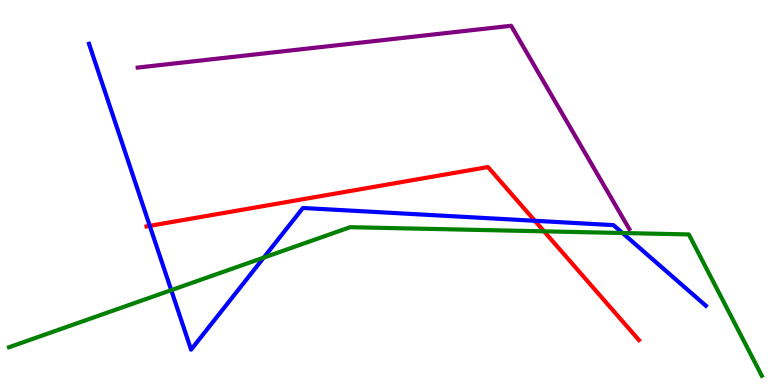[{'lines': ['blue', 'red'], 'intersections': [{'x': 1.93, 'y': 4.13}, {'x': 6.9, 'y': 4.27}]}, {'lines': ['green', 'red'], 'intersections': [{'x': 7.02, 'y': 3.99}]}, {'lines': ['purple', 'red'], 'intersections': []}, {'lines': ['blue', 'green'], 'intersections': [{'x': 2.21, 'y': 2.46}, {'x': 3.4, 'y': 3.31}, {'x': 8.03, 'y': 3.95}]}, {'lines': ['blue', 'purple'], 'intersections': []}, {'lines': ['green', 'purple'], 'intersections': []}]